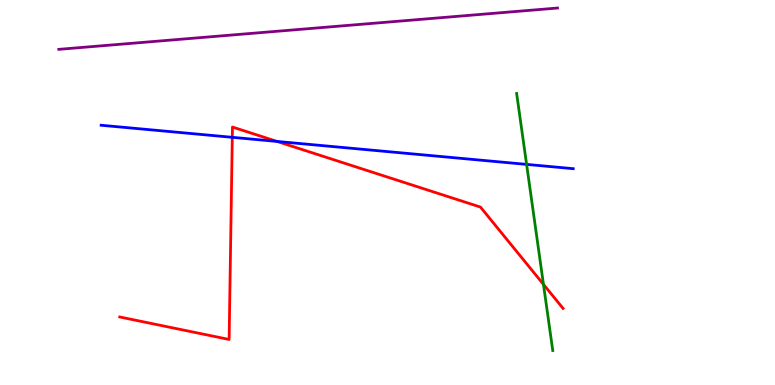[{'lines': ['blue', 'red'], 'intersections': [{'x': 3.0, 'y': 6.43}, {'x': 3.57, 'y': 6.33}]}, {'lines': ['green', 'red'], 'intersections': [{'x': 7.01, 'y': 2.61}]}, {'lines': ['purple', 'red'], 'intersections': []}, {'lines': ['blue', 'green'], 'intersections': [{'x': 6.79, 'y': 5.73}]}, {'lines': ['blue', 'purple'], 'intersections': []}, {'lines': ['green', 'purple'], 'intersections': []}]